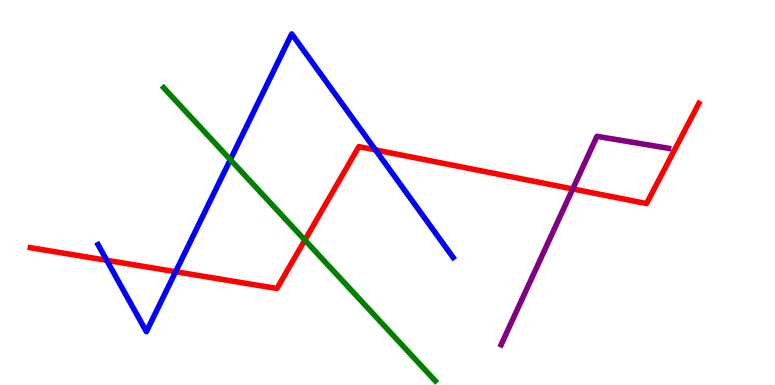[{'lines': ['blue', 'red'], 'intersections': [{'x': 1.38, 'y': 3.24}, {'x': 2.27, 'y': 2.94}, {'x': 4.85, 'y': 6.11}]}, {'lines': ['green', 'red'], 'intersections': [{'x': 3.93, 'y': 3.76}]}, {'lines': ['purple', 'red'], 'intersections': [{'x': 7.39, 'y': 5.09}]}, {'lines': ['blue', 'green'], 'intersections': [{'x': 2.97, 'y': 5.85}]}, {'lines': ['blue', 'purple'], 'intersections': []}, {'lines': ['green', 'purple'], 'intersections': []}]